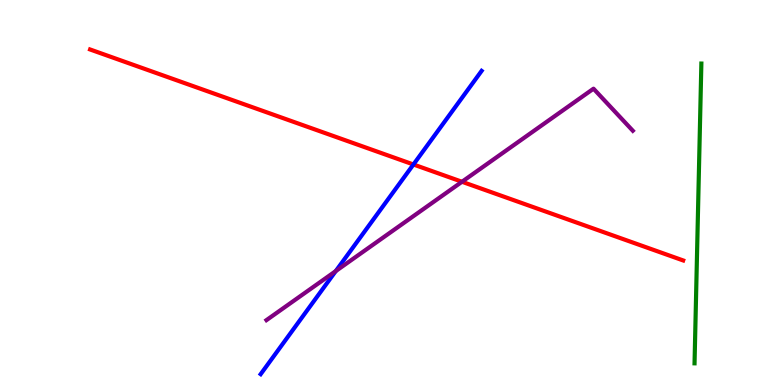[{'lines': ['blue', 'red'], 'intersections': [{'x': 5.33, 'y': 5.73}]}, {'lines': ['green', 'red'], 'intersections': []}, {'lines': ['purple', 'red'], 'intersections': [{'x': 5.96, 'y': 5.28}]}, {'lines': ['blue', 'green'], 'intersections': []}, {'lines': ['blue', 'purple'], 'intersections': [{'x': 4.33, 'y': 2.96}]}, {'lines': ['green', 'purple'], 'intersections': []}]